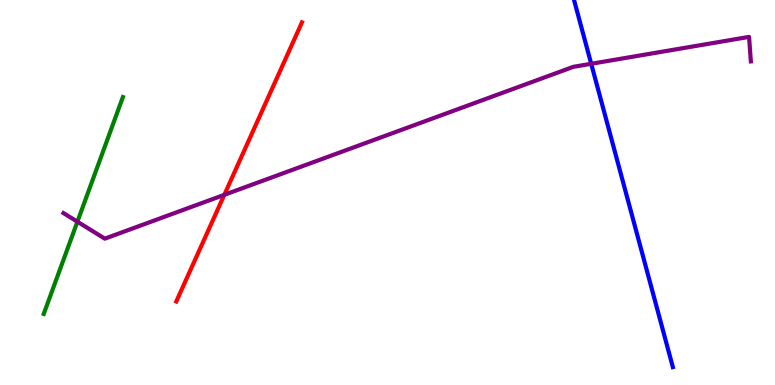[{'lines': ['blue', 'red'], 'intersections': []}, {'lines': ['green', 'red'], 'intersections': []}, {'lines': ['purple', 'red'], 'intersections': [{'x': 2.89, 'y': 4.94}]}, {'lines': ['blue', 'green'], 'intersections': []}, {'lines': ['blue', 'purple'], 'intersections': [{'x': 7.63, 'y': 8.34}]}, {'lines': ['green', 'purple'], 'intersections': [{'x': 0.999, 'y': 4.24}]}]